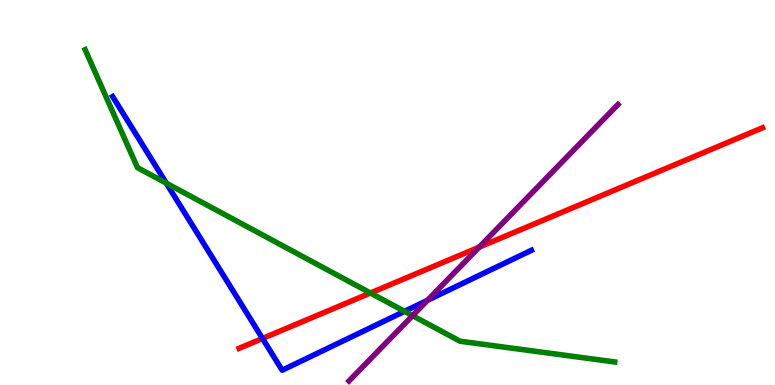[{'lines': ['blue', 'red'], 'intersections': [{'x': 3.39, 'y': 1.21}]}, {'lines': ['green', 'red'], 'intersections': [{'x': 4.78, 'y': 2.39}]}, {'lines': ['purple', 'red'], 'intersections': [{'x': 6.18, 'y': 3.58}]}, {'lines': ['blue', 'green'], 'intersections': [{'x': 2.15, 'y': 5.24}, {'x': 5.22, 'y': 1.91}]}, {'lines': ['blue', 'purple'], 'intersections': [{'x': 5.52, 'y': 2.2}]}, {'lines': ['green', 'purple'], 'intersections': [{'x': 5.32, 'y': 1.8}]}]